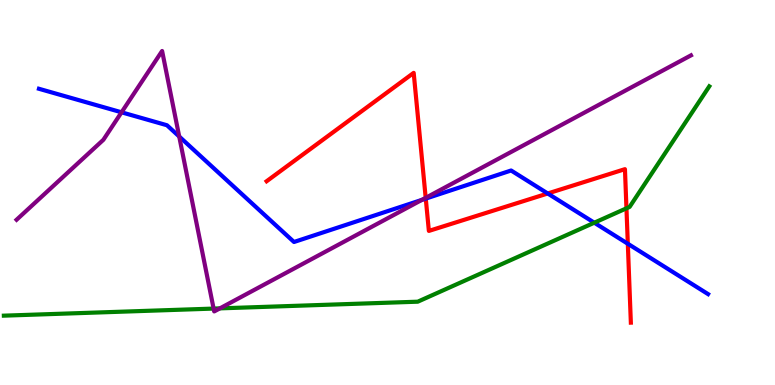[{'lines': ['blue', 'red'], 'intersections': [{'x': 5.49, 'y': 4.84}, {'x': 7.07, 'y': 4.97}, {'x': 8.1, 'y': 3.67}]}, {'lines': ['green', 'red'], 'intersections': [{'x': 8.08, 'y': 4.59}]}, {'lines': ['purple', 'red'], 'intersections': [{'x': 5.49, 'y': 4.86}]}, {'lines': ['blue', 'green'], 'intersections': [{'x': 7.67, 'y': 4.22}]}, {'lines': ['blue', 'purple'], 'intersections': [{'x': 1.57, 'y': 7.08}, {'x': 2.31, 'y': 6.45}, {'x': 5.44, 'y': 4.81}]}, {'lines': ['green', 'purple'], 'intersections': [{'x': 2.76, 'y': 1.98}, {'x': 2.84, 'y': 1.99}]}]